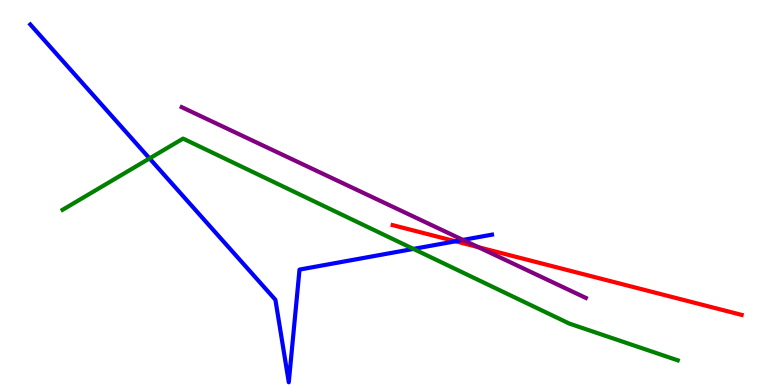[{'lines': ['blue', 'red'], 'intersections': [{'x': 5.88, 'y': 3.73}]}, {'lines': ['green', 'red'], 'intersections': []}, {'lines': ['purple', 'red'], 'intersections': [{'x': 6.17, 'y': 3.58}]}, {'lines': ['blue', 'green'], 'intersections': [{'x': 1.93, 'y': 5.89}, {'x': 5.33, 'y': 3.53}]}, {'lines': ['blue', 'purple'], 'intersections': [{'x': 5.97, 'y': 3.77}]}, {'lines': ['green', 'purple'], 'intersections': []}]